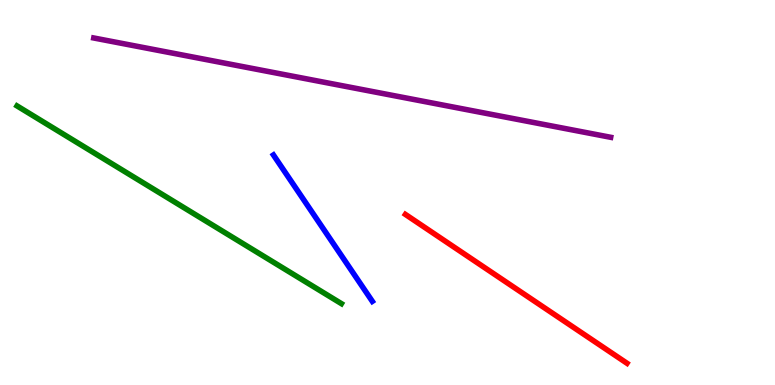[{'lines': ['blue', 'red'], 'intersections': []}, {'lines': ['green', 'red'], 'intersections': []}, {'lines': ['purple', 'red'], 'intersections': []}, {'lines': ['blue', 'green'], 'intersections': []}, {'lines': ['blue', 'purple'], 'intersections': []}, {'lines': ['green', 'purple'], 'intersections': []}]